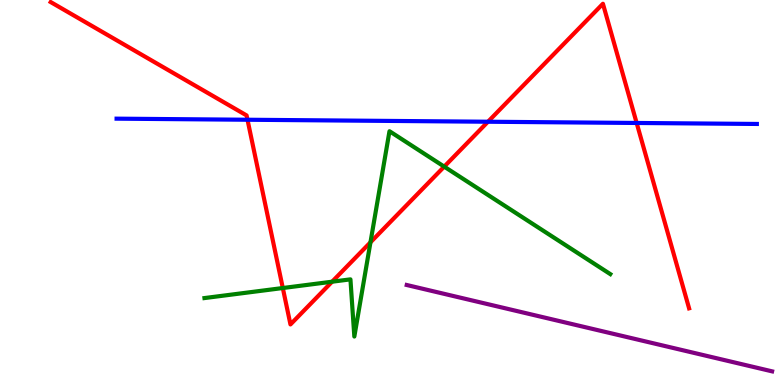[{'lines': ['blue', 'red'], 'intersections': [{'x': 3.19, 'y': 6.89}, {'x': 6.3, 'y': 6.84}, {'x': 8.21, 'y': 6.81}]}, {'lines': ['green', 'red'], 'intersections': [{'x': 3.65, 'y': 2.52}, {'x': 4.29, 'y': 2.68}, {'x': 4.78, 'y': 3.71}, {'x': 5.73, 'y': 5.67}]}, {'lines': ['purple', 'red'], 'intersections': []}, {'lines': ['blue', 'green'], 'intersections': []}, {'lines': ['blue', 'purple'], 'intersections': []}, {'lines': ['green', 'purple'], 'intersections': []}]